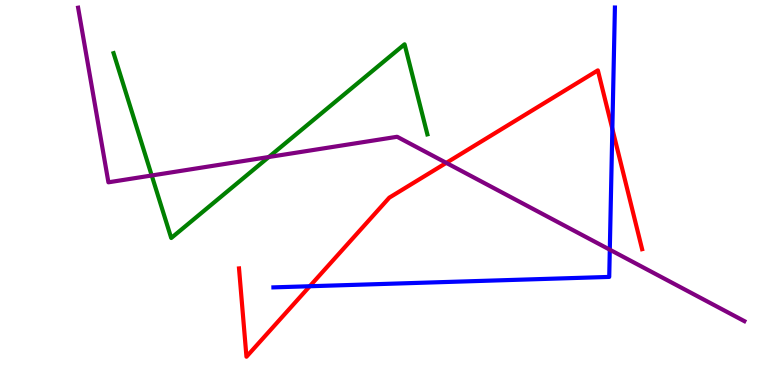[{'lines': ['blue', 'red'], 'intersections': [{'x': 4.0, 'y': 2.57}, {'x': 7.9, 'y': 6.65}]}, {'lines': ['green', 'red'], 'intersections': []}, {'lines': ['purple', 'red'], 'intersections': [{'x': 5.76, 'y': 5.77}]}, {'lines': ['blue', 'green'], 'intersections': []}, {'lines': ['blue', 'purple'], 'intersections': [{'x': 7.87, 'y': 3.51}]}, {'lines': ['green', 'purple'], 'intersections': [{'x': 1.96, 'y': 5.44}, {'x': 3.47, 'y': 5.92}]}]